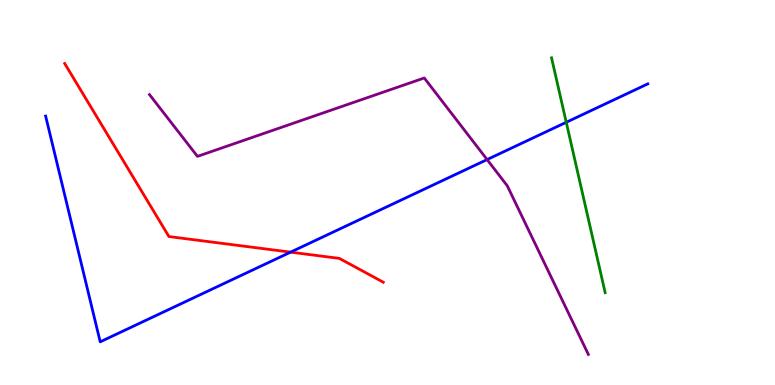[{'lines': ['blue', 'red'], 'intersections': [{'x': 3.75, 'y': 3.45}]}, {'lines': ['green', 'red'], 'intersections': []}, {'lines': ['purple', 'red'], 'intersections': []}, {'lines': ['blue', 'green'], 'intersections': [{'x': 7.31, 'y': 6.82}]}, {'lines': ['blue', 'purple'], 'intersections': [{'x': 6.29, 'y': 5.86}]}, {'lines': ['green', 'purple'], 'intersections': []}]